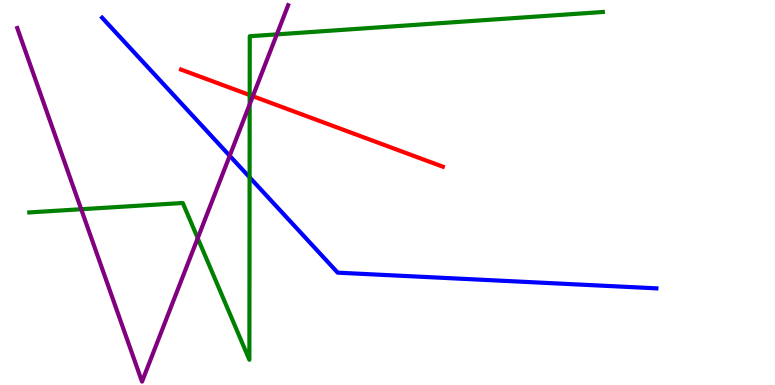[{'lines': ['blue', 'red'], 'intersections': []}, {'lines': ['green', 'red'], 'intersections': [{'x': 3.22, 'y': 7.53}]}, {'lines': ['purple', 'red'], 'intersections': [{'x': 3.26, 'y': 7.5}]}, {'lines': ['blue', 'green'], 'intersections': [{'x': 3.22, 'y': 5.39}]}, {'lines': ['blue', 'purple'], 'intersections': [{'x': 2.96, 'y': 5.95}]}, {'lines': ['green', 'purple'], 'intersections': [{'x': 1.05, 'y': 4.57}, {'x': 2.55, 'y': 3.81}, {'x': 3.22, 'y': 7.29}, {'x': 3.57, 'y': 9.11}]}]